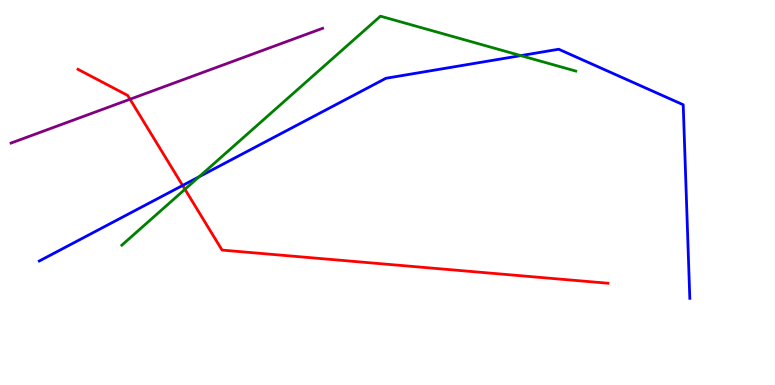[{'lines': ['blue', 'red'], 'intersections': [{'x': 2.36, 'y': 5.18}]}, {'lines': ['green', 'red'], 'intersections': [{'x': 2.39, 'y': 5.08}]}, {'lines': ['purple', 'red'], 'intersections': [{'x': 1.68, 'y': 7.42}]}, {'lines': ['blue', 'green'], 'intersections': [{'x': 2.57, 'y': 5.41}, {'x': 6.72, 'y': 8.56}]}, {'lines': ['blue', 'purple'], 'intersections': []}, {'lines': ['green', 'purple'], 'intersections': []}]